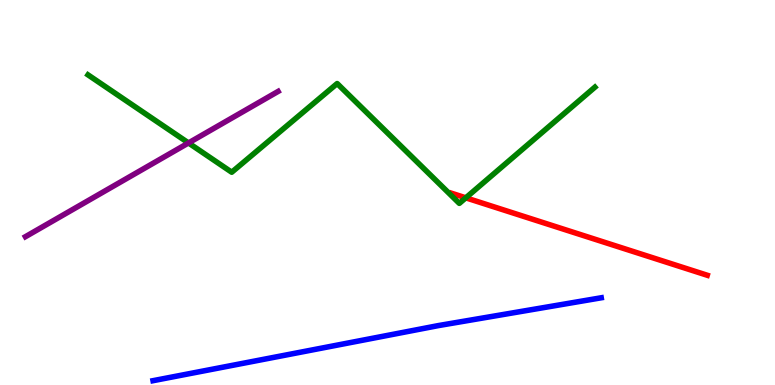[{'lines': ['blue', 'red'], 'intersections': []}, {'lines': ['green', 'red'], 'intersections': [{'x': 6.01, 'y': 4.86}]}, {'lines': ['purple', 'red'], 'intersections': []}, {'lines': ['blue', 'green'], 'intersections': []}, {'lines': ['blue', 'purple'], 'intersections': []}, {'lines': ['green', 'purple'], 'intersections': [{'x': 2.43, 'y': 6.29}]}]